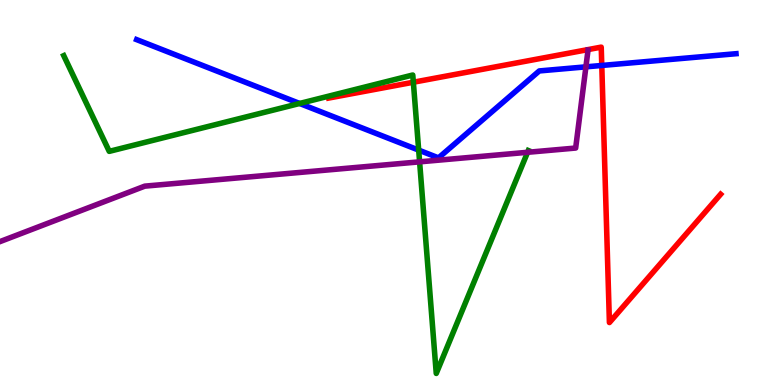[{'lines': ['blue', 'red'], 'intersections': [{'x': 7.76, 'y': 8.3}]}, {'lines': ['green', 'red'], 'intersections': [{'x': 5.33, 'y': 7.86}]}, {'lines': ['purple', 'red'], 'intersections': []}, {'lines': ['blue', 'green'], 'intersections': [{'x': 3.87, 'y': 7.31}, {'x': 5.4, 'y': 6.1}]}, {'lines': ['blue', 'purple'], 'intersections': [{'x': 7.56, 'y': 8.26}]}, {'lines': ['green', 'purple'], 'intersections': [{'x': 5.41, 'y': 5.8}, {'x': 6.81, 'y': 6.04}]}]